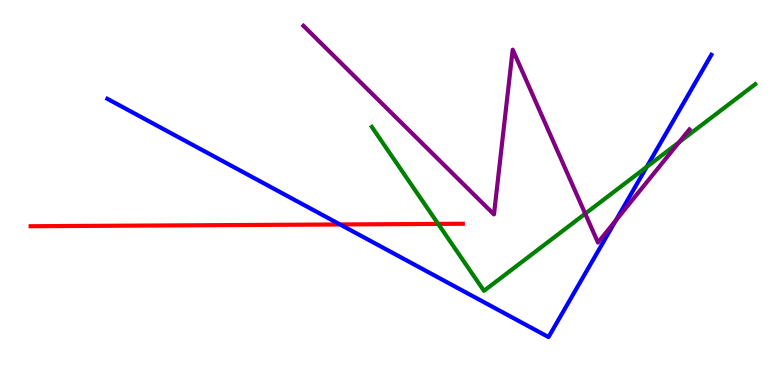[{'lines': ['blue', 'red'], 'intersections': [{'x': 4.39, 'y': 4.17}]}, {'lines': ['green', 'red'], 'intersections': [{'x': 5.65, 'y': 4.18}]}, {'lines': ['purple', 'red'], 'intersections': []}, {'lines': ['blue', 'green'], 'intersections': [{'x': 8.34, 'y': 5.67}]}, {'lines': ['blue', 'purple'], 'intersections': [{'x': 7.95, 'y': 4.27}]}, {'lines': ['green', 'purple'], 'intersections': [{'x': 7.55, 'y': 4.45}, {'x': 8.76, 'y': 6.31}]}]